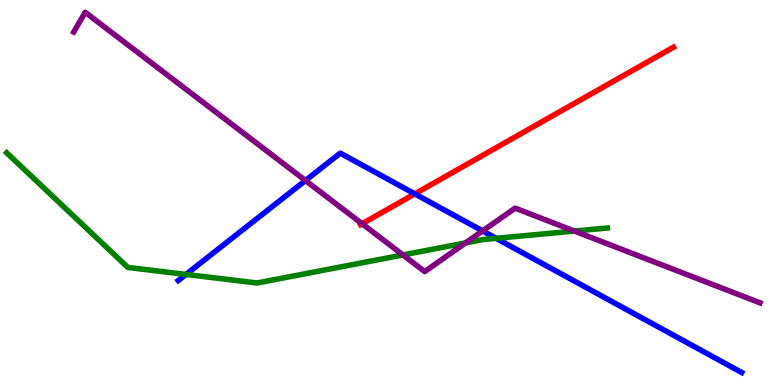[{'lines': ['blue', 'red'], 'intersections': [{'x': 5.35, 'y': 4.96}]}, {'lines': ['green', 'red'], 'intersections': []}, {'lines': ['purple', 'red'], 'intersections': [{'x': 4.67, 'y': 4.19}]}, {'lines': ['blue', 'green'], 'intersections': [{'x': 2.4, 'y': 2.87}, {'x': 6.4, 'y': 3.81}]}, {'lines': ['blue', 'purple'], 'intersections': [{'x': 3.94, 'y': 5.31}, {'x': 6.23, 'y': 4.0}]}, {'lines': ['green', 'purple'], 'intersections': [{'x': 5.2, 'y': 3.38}, {'x': 6.01, 'y': 3.69}, {'x': 7.41, 'y': 4.0}]}]